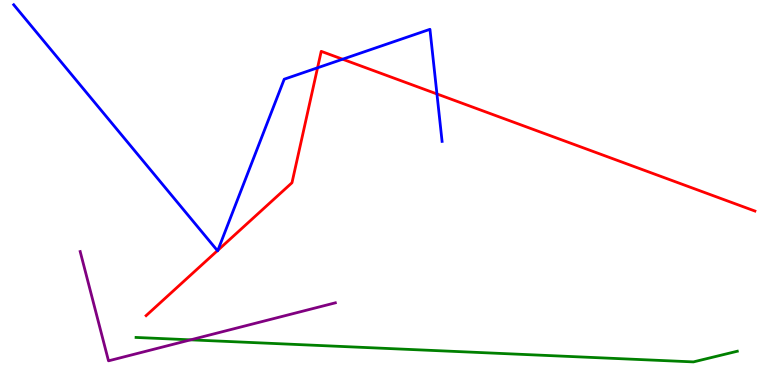[{'lines': ['blue', 'red'], 'intersections': [{'x': 2.81, 'y': 3.49}, {'x': 2.81, 'y': 3.5}, {'x': 4.1, 'y': 8.24}, {'x': 4.42, 'y': 8.46}, {'x': 5.64, 'y': 7.56}]}, {'lines': ['green', 'red'], 'intersections': []}, {'lines': ['purple', 'red'], 'intersections': []}, {'lines': ['blue', 'green'], 'intersections': []}, {'lines': ['blue', 'purple'], 'intersections': []}, {'lines': ['green', 'purple'], 'intersections': [{'x': 2.46, 'y': 1.17}]}]